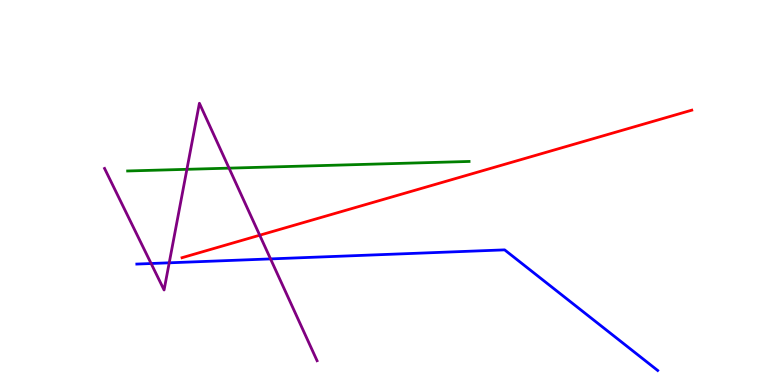[{'lines': ['blue', 'red'], 'intersections': []}, {'lines': ['green', 'red'], 'intersections': []}, {'lines': ['purple', 'red'], 'intersections': [{'x': 3.35, 'y': 3.89}]}, {'lines': ['blue', 'green'], 'intersections': []}, {'lines': ['blue', 'purple'], 'intersections': [{'x': 1.95, 'y': 3.16}, {'x': 2.18, 'y': 3.17}, {'x': 3.49, 'y': 3.28}]}, {'lines': ['green', 'purple'], 'intersections': [{'x': 2.41, 'y': 5.6}, {'x': 2.96, 'y': 5.63}]}]